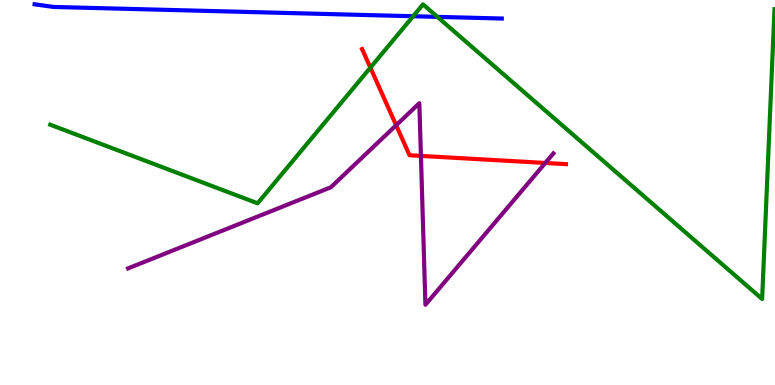[{'lines': ['blue', 'red'], 'intersections': []}, {'lines': ['green', 'red'], 'intersections': [{'x': 4.78, 'y': 8.24}]}, {'lines': ['purple', 'red'], 'intersections': [{'x': 5.11, 'y': 6.75}, {'x': 5.43, 'y': 5.95}, {'x': 7.04, 'y': 5.77}]}, {'lines': ['blue', 'green'], 'intersections': [{'x': 5.33, 'y': 9.58}, {'x': 5.64, 'y': 9.56}]}, {'lines': ['blue', 'purple'], 'intersections': []}, {'lines': ['green', 'purple'], 'intersections': []}]